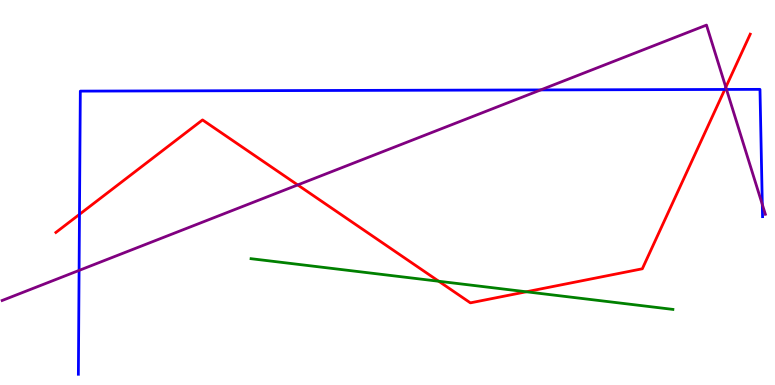[{'lines': ['blue', 'red'], 'intersections': [{'x': 1.03, 'y': 4.43}, {'x': 9.35, 'y': 7.68}]}, {'lines': ['green', 'red'], 'intersections': [{'x': 5.66, 'y': 2.69}, {'x': 6.79, 'y': 2.42}]}, {'lines': ['purple', 'red'], 'intersections': [{'x': 3.84, 'y': 5.2}, {'x': 9.37, 'y': 7.73}]}, {'lines': ['blue', 'green'], 'intersections': []}, {'lines': ['blue', 'purple'], 'intersections': [{'x': 1.02, 'y': 2.98}, {'x': 6.98, 'y': 7.66}, {'x': 9.37, 'y': 7.68}, {'x': 9.84, 'y': 4.69}]}, {'lines': ['green', 'purple'], 'intersections': []}]